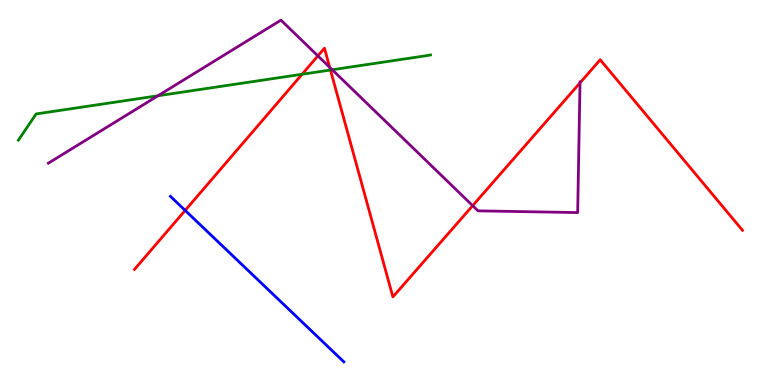[{'lines': ['blue', 'red'], 'intersections': [{'x': 2.39, 'y': 4.53}]}, {'lines': ['green', 'red'], 'intersections': [{'x': 3.9, 'y': 8.07}, {'x': 4.26, 'y': 8.18}]}, {'lines': ['purple', 'red'], 'intersections': [{'x': 4.1, 'y': 8.55}, {'x': 4.25, 'y': 8.25}, {'x': 6.1, 'y': 4.66}, {'x': 7.48, 'y': 7.85}]}, {'lines': ['blue', 'green'], 'intersections': []}, {'lines': ['blue', 'purple'], 'intersections': []}, {'lines': ['green', 'purple'], 'intersections': [{'x': 2.04, 'y': 7.51}, {'x': 4.29, 'y': 8.19}]}]